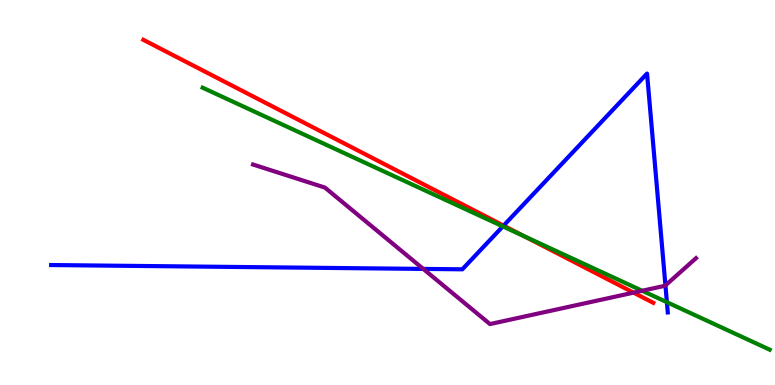[{'lines': ['blue', 'red'], 'intersections': [{'x': 6.5, 'y': 4.14}]}, {'lines': ['green', 'red'], 'intersections': [{'x': 6.77, 'y': 3.86}]}, {'lines': ['purple', 'red'], 'intersections': [{'x': 8.18, 'y': 2.4}]}, {'lines': ['blue', 'green'], 'intersections': [{'x': 6.49, 'y': 4.12}, {'x': 8.61, 'y': 2.15}]}, {'lines': ['blue', 'purple'], 'intersections': [{'x': 5.46, 'y': 3.02}, {'x': 8.59, 'y': 2.59}]}, {'lines': ['green', 'purple'], 'intersections': [{'x': 8.29, 'y': 2.45}]}]